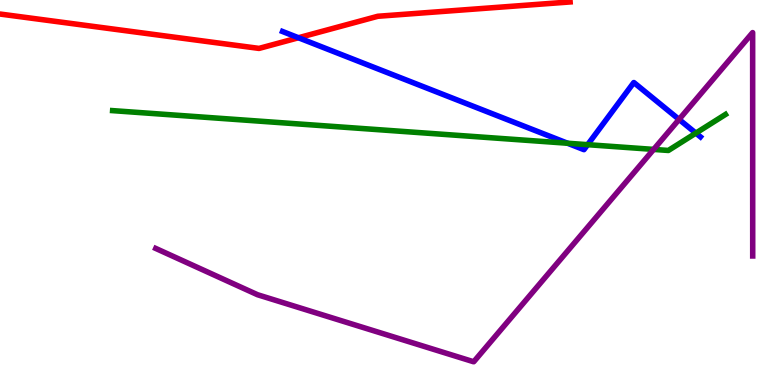[{'lines': ['blue', 'red'], 'intersections': [{'x': 3.85, 'y': 9.02}]}, {'lines': ['green', 'red'], 'intersections': []}, {'lines': ['purple', 'red'], 'intersections': []}, {'lines': ['blue', 'green'], 'intersections': [{'x': 7.32, 'y': 6.28}, {'x': 7.58, 'y': 6.24}, {'x': 8.98, 'y': 6.54}]}, {'lines': ['blue', 'purple'], 'intersections': [{'x': 8.76, 'y': 6.9}]}, {'lines': ['green', 'purple'], 'intersections': [{'x': 8.43, 'y': 6.12}]}]